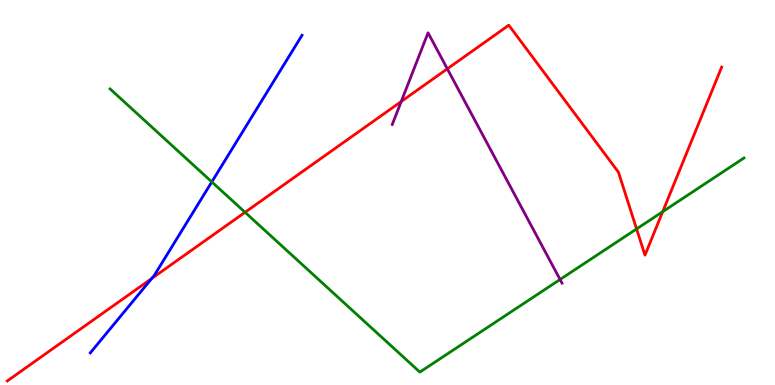[{'lines': ['blue', 'red'], 'intersections': [{'x': 1.96, 'y': 2.77}]}, {'lines': ['green', 'red'], 'intersections': [{'x': 3.16, 'y': 4.49}, {'x': 8.21, 'y': 4.05}, {'x': 8.55, 'y': 4.5}]}, {'lines': ['purple', 'red'], 'intersections': [{'x': 5.18, 'y': 7.36}, {'x': 5.77, 'y': 8.21}]}, {'lines': ['blue', 'green'], 'intersections': [{'x': 2.73, 'y': 5.28}]}, {'lines': ['blue', 'purple'], 'intersections': []}, {'lines': ['green', 'purple'], 'intersections': [{'x': 7.23, 'y': 2.74}]}]